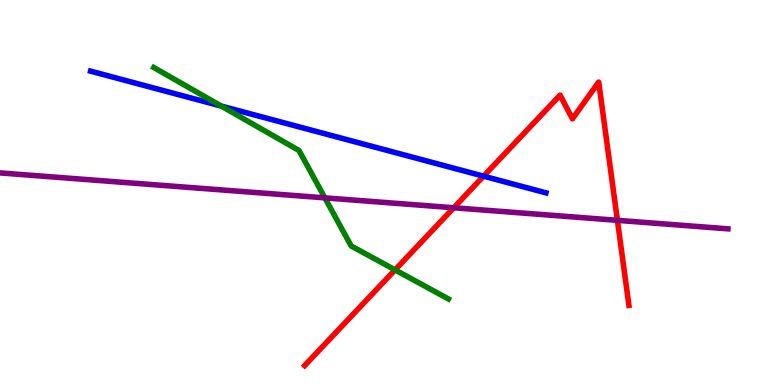[{'lines': ['blue', 'red'], 'intersections': [{'x': 6.24, 'y': 5.42}]}, {'lines': ['green', 'red'], 'intersections': [{'x': 5.1, 'y': 2.99}]}, {'lines': ['purple', 'red'], 'intersections': [{'x': 5.85, 'y': 4.6}, {'x': 7.97, 'y': 4.28}]}, {'lines': ['blue', 'green'], 'intersections': [{'x': 2.86, 'y': 7.24}]}, {'lines': ['blue', 'purple'], 'intersections': []}, {'lines': ['green', 'purple'], 'intersections': [{'x': 4.19, 'y': 4.86}]}]